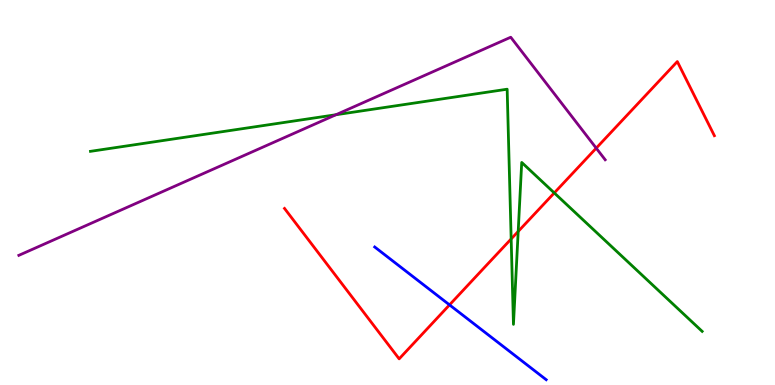[{'lines': ['blue', 'red'], 'intersections': [{'x': 5.8, 'y': 2.08}]}, {'lines': ['green', 'red'], 'intersections': [{'x': 6.6, 'y': 3.79}, {'x': 6.69, 'y': 3.99}, {'x': 7.15, 'y': 4.99}]}, {'lines': ['purple', 'red'], 'intersections': [{'x': 7.69, 'y': 6.15}]}, {'lines': ['blue', 'green'], 'intersections': []}, {'lines': ['blue', 'purple'], 'intersections': []}, {'lines': ['green', 'purple'], 'intersections': [{'x': 4.33, 'y': 7.02}]}]